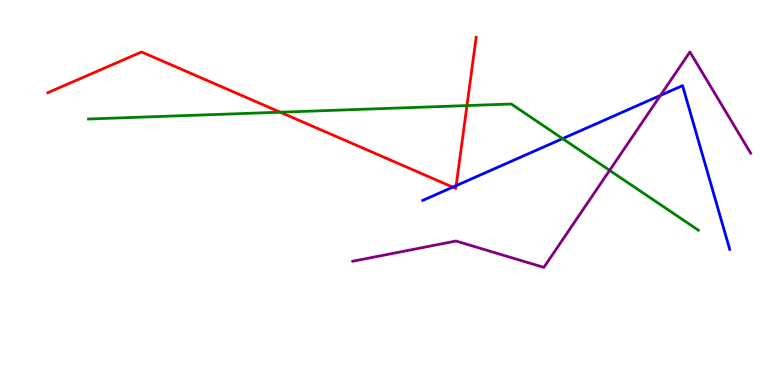[{'lines': ['blue', 'red'], 'intersections': [{'x': 5.84, 'y': 5.14}, {'x': 5.89, 'y': 5.18}]}, {'lines': ['green', 'red'], 'intersections': [{'x': 3.62, 'y': 7.09}, {'x': 6.03, 'y': 7.26}]}, {'lines': ['purple', 'red'], 'intersections': []}, {'lines': ['blue', 'green'], 'intersections': [{'x': 7.26, 'y': 6.4}]}, {'lines': ['blue', 'purple'], 'intersections': [{'x': 8.52, 'y': 7.52}]}, {'lines': ['green', 'purple'], 'intersections': [{'x': 7.87, 'y': 5.57}]}]